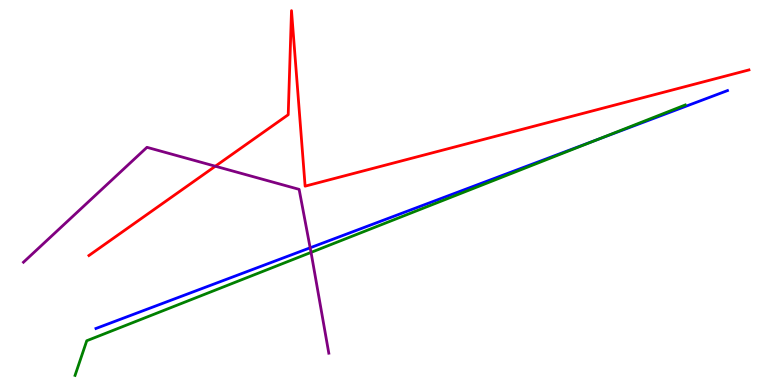[{'lines': ['blue', 'red'], 'intersections': []}, {'lines': ['green', 'red'], 'intersections': []}, {'lines': ['purple', 'red'], 'intersections': [{'x': 2.78, 'y': 5.68}]}, {'lines': ['blue', 'green'], 'intersections': [{'x': 7.71, 'y': 6.38}]}, {'lines': ['blue', 'purple'], 'intersections': [{'x': 4.0, 'y': 3.56}]}, {'lines': ['green', 'purple'], 'intersections': [{'x': 4.01, 'y': 3.44}]}]